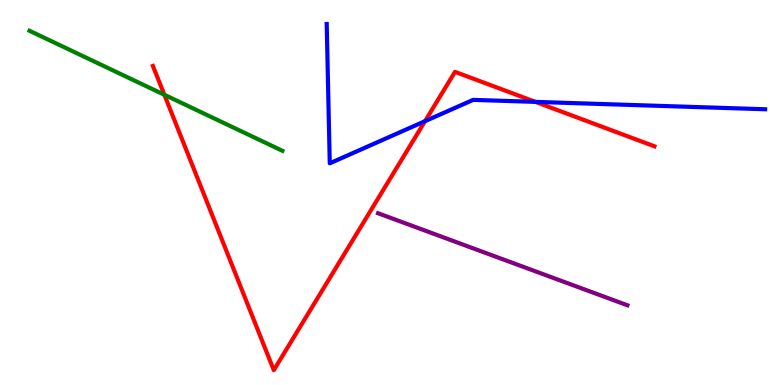[{'lines': ['blue', 'red'], 'intersections': [{'x': 5.48, 'y': 6.85}, {'x': 6.91, 'y': 7.35}]}, {'lines': ['green', 'red'], 'intersections': [{'x': 2.12, 'y': 7.54}]}, {'lines': ['purple', 'red'], 'intersections': []}, {'lines': ['blue', 'green'], 'intersections': []}, {'lines': ['blue', 'purple'], 'intersections': []}, {'lines': ['green', 'purple'], 'intersections': []}]